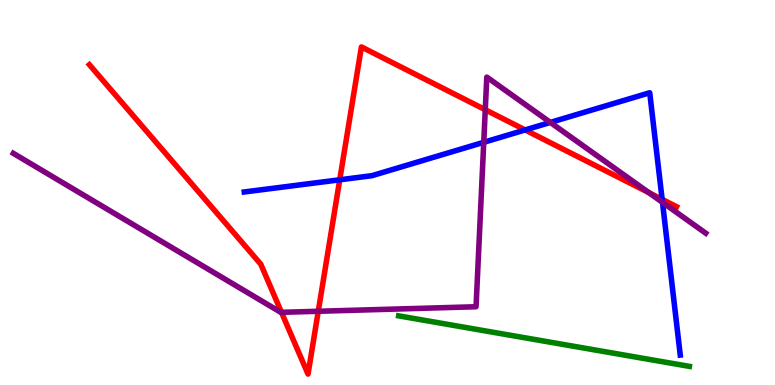[{'lines': ['blue', 'red'], 'intersections': [{'x': 4.38, 'y': 5.33}, {'x': 6.78, 'y': 6.62}, {'x': 8.54, 'y': 4.82}]}, {'lines': ['green', 'red'], 'intersections': []}, {'lines': ['purple', 'red'], 'intersections': [{'x': 3.63, 'y': 1.89}, {'x': 4.11, 'y': 1.92}, {'x': 6.26, 'y': 7.15}, {'x': 8.37, 'y': 5.0}]}, {'lines': ['blue', 'green'], 'intersections': []}, {'lines': ['blue', 'purple'], 'intersections': [{'x': 6.24, 'y': 6.3}, {'x': 7.1, 'y': 6.82}, {'x': 8.55, 'y': 4.74}]}, {'lines': ['green', 'purple'], 'intersections': []}]